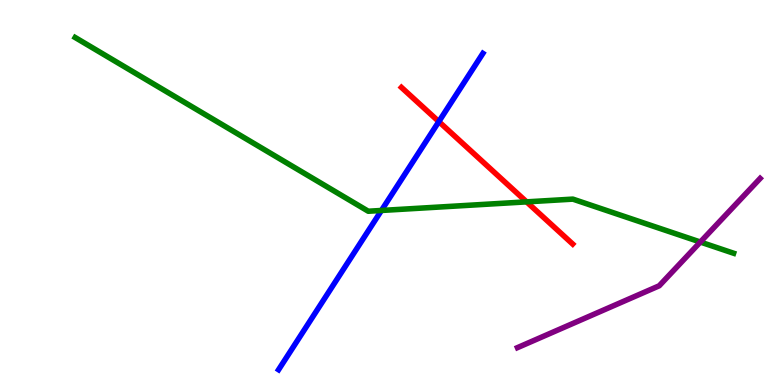[{'lines': ['blue', 'red'], 'intersections': [{'x': 5.66, 'y': 6.84}]}, {'lines': ['green', 'red'], 'intersections': [{'x': 6.79, 'y': 4.76}]}, {'lines': ['purple', 'red'], 'intersections': []}, {'lines': ['blue', 'green'], 'intersections': [{'x': 4.92, 'y': 4.53}]}, {'lines': ['blue', 'purple'], 'intersections': []}, {'lines': ['green', 'purple'], 'intersections': [{'x': 9.04, 'y': 3.71}]}]